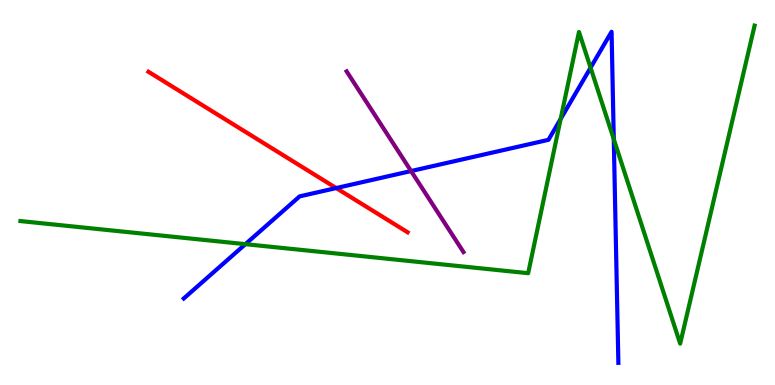[{'lines': ['blue', 'red'], 'intersections': [{'x': 4.34, 'y': 5.12}]}, {'lines': ['green', 'red'], 'intersections': []}, {'lines': ['purple', 'red'], 'intersections': []}, {'lines': ['blue', 'green'], 'intersections': [{'x': 3.17, 'y': 3.66}, {'x': 7.23, 'y': 6.91}, {'x': 7.62, 'y': 8.24}, {'x': 7.92, 'y': 6.39}]}, {'lines': ['blue', 'purple'], 'intersections': [{'x': 5.3, 'y': 5.56}]}, {'lines': ['green', 'purple'], 'intersections': []}]